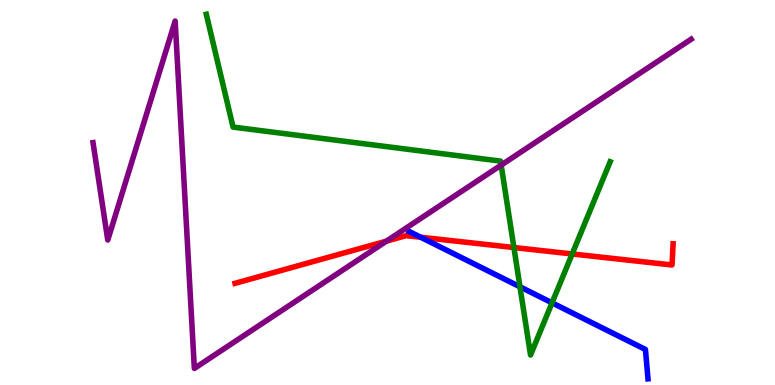[{'lines': ['blue', 'red'], 'intersections': [{'x': 5.43, 'y': 3.84}]}, {'lines': ['green', 'red'], 'intersections': [{'x': 6.63, 'y': 3.57}, {'x': 7.38, 'y': 3.4}]}, {'lines': ['purple', 'red'], 'intersections': [{'x': 4.99, 'y': 3.74}]}, {'lines': ['blue', 'green'], 'intersections': [{'x': 6.71, 'y': 2.55}, {'x': 7.12, 'y': 2.13}]}, {'lines': ['blue', 'purple'], 'intersections': []}, {'lines': ['green', 'purple'], 'intersections': [{'x': 6.47, 'y': 5.71}]}]